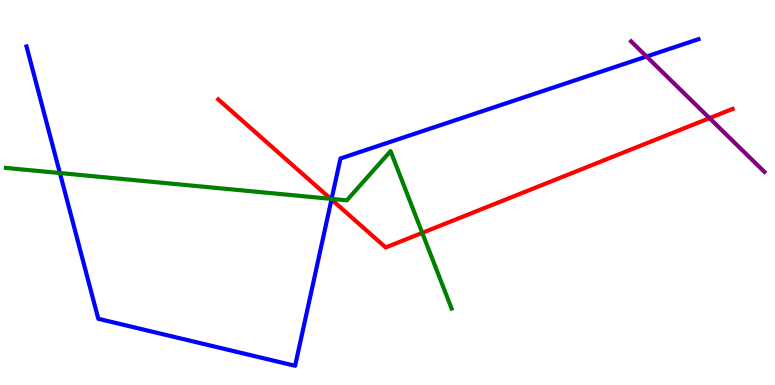[{'lines': ['blue', 'red'], 'intersections': [{'x': 4.28, 'y': 4.82}]}, {'lines': ['green', 'red'], 'intersections': [{'x': 4.27, 'y': 4.84}, {'x': 5.45, 'y': 3.95}]}, {'lines': ['purple', 'red'], 'intersections': [{'x': 9.16, 'y': 6.93}]}, {'lines': ['blue', 'green'], 'intersections': [{'x': 0.773, 'y': 5.51}, {'x': 4.28, 'y': 4.83}]}, {'lines': ['blue', 'purple'], 'intersections': [{'x': 8.34, 'y': 8.53}]}, {'lines': ['green', 'purple'], 'intersections': []}]